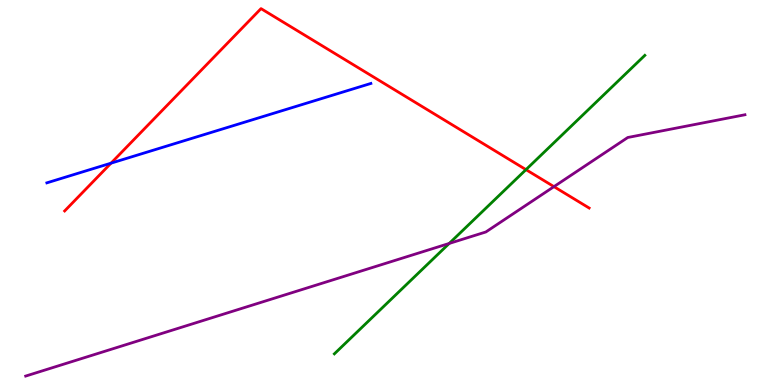[{'lines': ['blue', 'red'], 'intersections': [{'x': 1.43, 'y': 5.76}]}, {'lines': ['green', 'red'], 'intersections': [{'x': 6.79, 'y': 5.59}]}, {'lines': ['purple', 'red'], 'intersections': [{'x': 7.15, 'y': 5.15}]}, {'lines': ['blue', 'green'], 'intersections': []}, {'lines': ['blue', 'purple'], 'intersections': []}, {'lines': ['green', 'purple'], 'intersections': [{'x': 5.8, 'y': 3.68}]}]